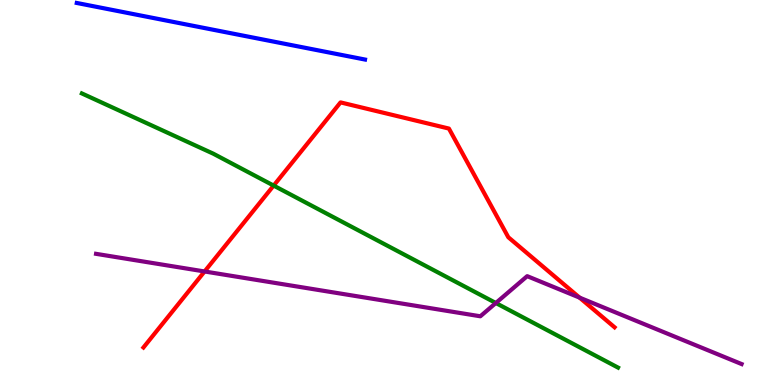[{'lines': ['blue', 'red'], 'intersections': []}, {'lines': ['green', 'red'], 'intersections': [{'x': 3.53, 'y': 5.18}]}, {'lines': ['purple', 'red'], 'intersections': [{'x': 2.64, 'y': 2.95}, {'x': 7.48, 'y': 2.27}]}, {'lines': ['blue', 'green'], 'intersections': []}, {'lines': ['blue', 'purple'], 'intersections': []}, {'lines': ['green', 'purple'], 'intersections': [{'x': 6.4, 'y': 2.13}]}]